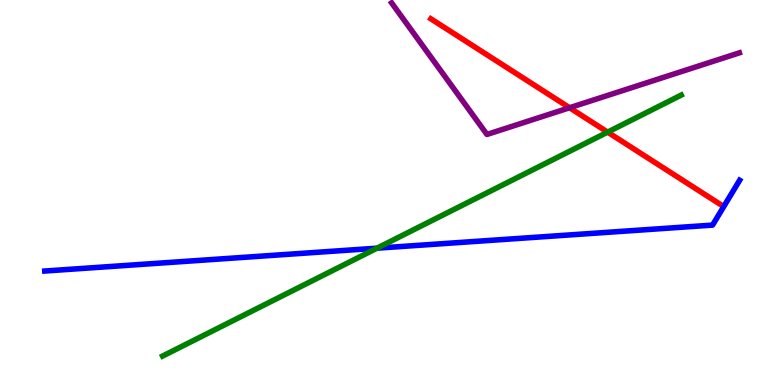[{'lines': ['blue', 'red'], 'intersections': []}, {'lines': ['green', 'red'], 'intersections': [{'x': 7.84, 'y': 6.57}]}, {'lines': ['purple', 'red'], 'intersections': [{'x': 7.35, 'y': 7.2}]}, {'lines': ['blue', 'green'], 'intersections': [{'x': 4.86, 'y': 3.55}]}, {'lines': ['blue', 'purple'], 'intersections': []}, {'lines': ['green', 'purple'], 'intersections': []}]